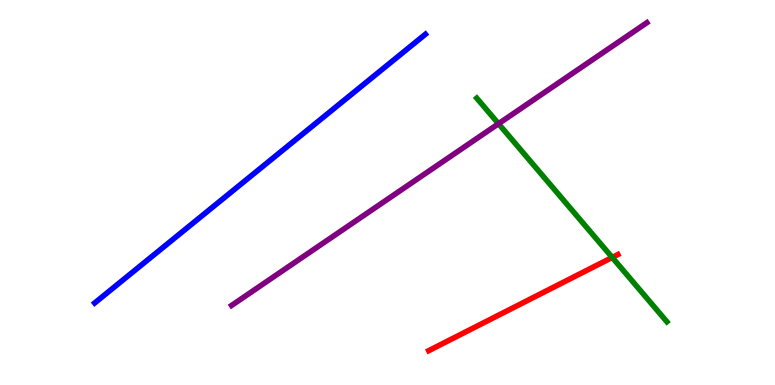[{'lines': ['blue', 'red'], 'intersections': []}, {'lines': ['green', 'red'], 'intersections': [{'x': 7.9, 'y': 3.31}]}, {'lines': ['purple', 'red'], 'intersections': []}, {'lines': ['blue', 'green'], 'intersections': []}, {'lines': ['blue', 'purple'], 'intersections': []}, {'lines': ['green', 'purple'], 'intersections': [{'x': 6.43, 'y': 6.79}]}]